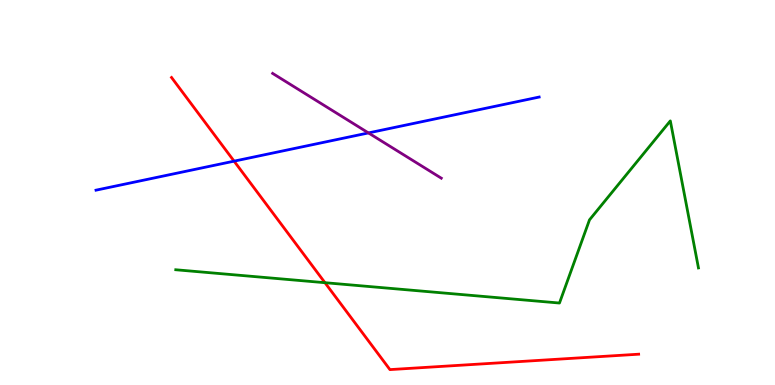[{'lines': ['blue', 'red'], 'intersections': [{'x': 3.02, 'y': 5.81}]}, {'lines': ['green', 'red'], 'intersections': [{'x': 4.19, 'y': 2.66}]}, {'lines': ['purple', 'red'], 'intersections': []}, {'lines': ['blue', 'green'], 'intersections': []}, {'lines': ['blue', 'purple'], 'intersections': [{'x': 4.75, 'y': 6.55}]}, {'lines': ['green', 'purple'], 'intersections': []}]